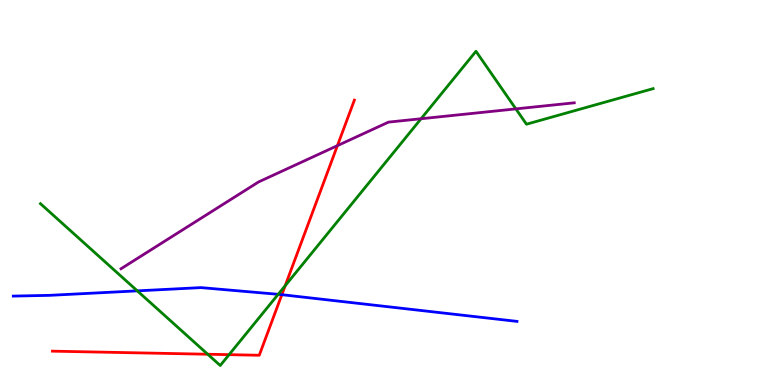[{'lines': ['blue', 'red'], 'intersections': [{'x': 3.64, 'y': 2.35}]}, {'lines': ['green', 'red'], 'intersections': [{'x': 2.68, 'y': 0.799}, {'x': 2.96, 'y': 0.788}, {'x': 3.68, 'y': 2.58}]}, {'lines': ['purple', 'red'], 'intersections': [{'x': 4.35, 'y': 6.22}]}, {'lines': ['blue', 'green'], 'intersections': [{'x': 1.77, 'y': 2.45}, {'x': 3.59, 'y': 2.36}]}, {'lines': ['blue', 'purple'], 'intersections': []}, {'lines': ['green', 'purple'], 'intersections': [{'x': 5.43, 'y': 6.92}, {'x': 6.66, 'y': 7.17}]}]